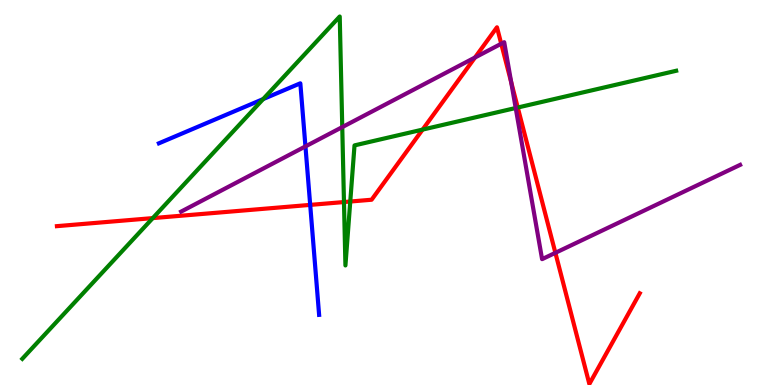[{'lines': ['blue', 'red'], 'intersections': [{'x': 4.0, 'y': 4.68}]}, {'lines': ['green', 'red'], 'intersections': [{'x': 1.97, 'y': 4.33}, {'x': 4.44, 'y': 4.75}, {'x': 4.52, 'y': 4.77}, {'x': 5.45, 'y': 6.63}, {'x': 6.68, 'y': 7.21}]}, {'lines': ['purple', 'red'], 'intersections': [{'x': 6.13, 'y': 8.51}, {'x': 6.47, 'y': 8.86}, {'x': 6.6, 'y': 7.86}, {'x': 7.17, 'y': 3.43}]}, {'lines': ['blue', 'green'], 'intersections': [{'x': 3.4, 'y': 7.43}]}, {'lines': ['blue', 'purple'], 'intersections': [{'x': 3.94, 'y': 6.2}]}, {'lines': ['green', 'purple'], 'intersections': [{'x': 4.42, 'y': 6.7}, {'x': 6.65, 'y': 7.19}]}]